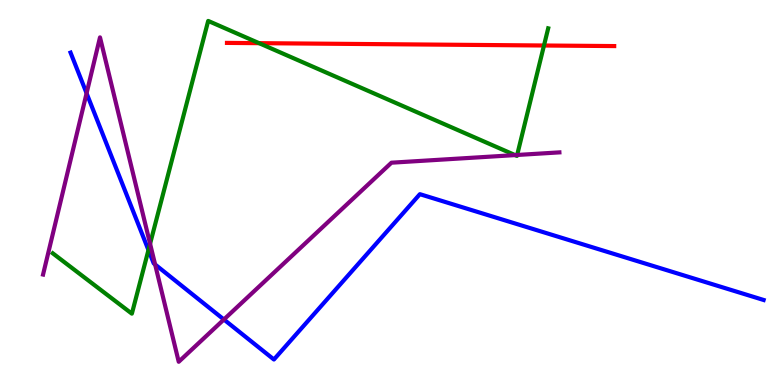[{'lines': ['blue', 'red'], 'intersections': []}, {'lines': ['green', 'red'], 'intersections': [{'x': 3.34, 'y': 8.88}, {'x': 7.02, 'y': 8.82}]}, {'lines': ['purple', 'red'], 'intersections': []}, {'lines': ['blue', 'green'], 'intersections': [{'x': 1.92, 'y': 3.5}]}, {'lines': ['blue', 'purple'], 'intersections': [{'x': 1.12, 'y': 7.58}, {'x': 2.0, 'y': 3.13}, {'x': 2.89, 'y': 1.7}]}, {'lines': ['green', 'purple'], 'intersections': [{'x': 1.94, 'y': 3.67}, {'x': 6.65, 'y': 5.97}, {'x': 6.67, 'y': 5.97}]}]